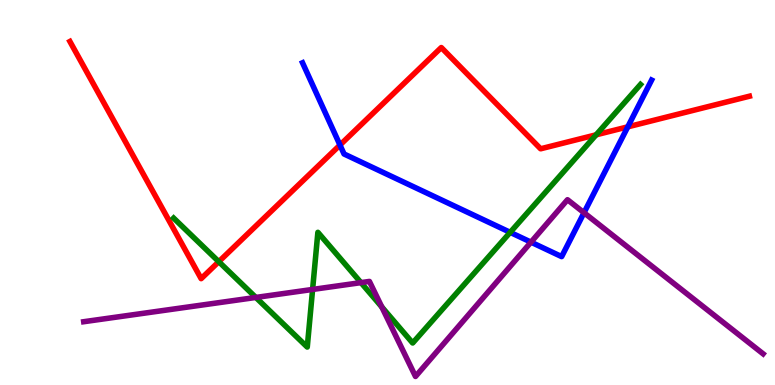[{'lines': ['blue', 'red'], 'intersections': [{'x': 4.39, 'y': 6.23}, {'x': 8.1, 'y': 6.71}]}, {'lines': ['green', 'red'], 'intersections': [{'x': 2.82, 'y': 3.2}, {'x': 7.69, 'y': 6.5}]}, {'lines': ['purple', 'red'], 'intersections': []}, {'lines': ['blue', 'green'], 'intersections': [{'x': 6.58, 'y': 3.96}]}, {'lines': ['blue', 'purple'], 'intersections': [{'x': 6.85, 'y': 3.71}, {'x': 7.54, 'y': 4.47}]}, {'lines': ['green', 'purple'], 'intersections': [{'x': 3.3, 'y': 2.27}, {'x': 4.03, 'y': 2.48}, {'x': 4.66, 'y': 2.66}, {'x': 4.93, 'y': 2.03}]}]